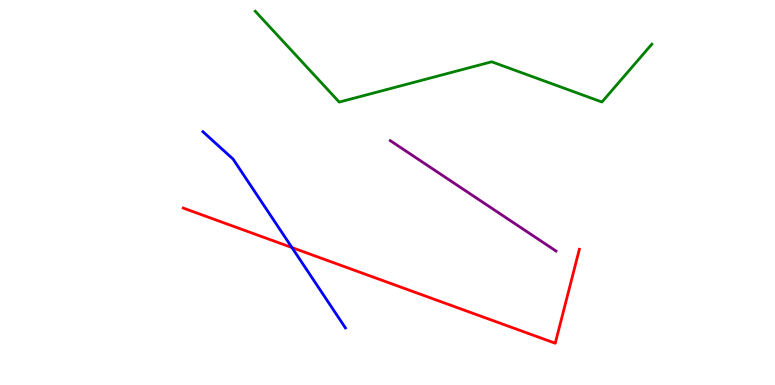[{'lines': ['blue', 'red'], 'intersections': [{'x': 3.77, 'y': 3.57}]}, {'lines': ['green', 'red'], 'intersections': []}, {'lines': ['purple', 'red'], 'intersections': []}, {'lines': ['blue', 'green'], 'intersections': []}, {'lines': ['blue', 'purple'], 'intersections': []}, {'lines': ['green', 'purple'], 'intersections': []}]